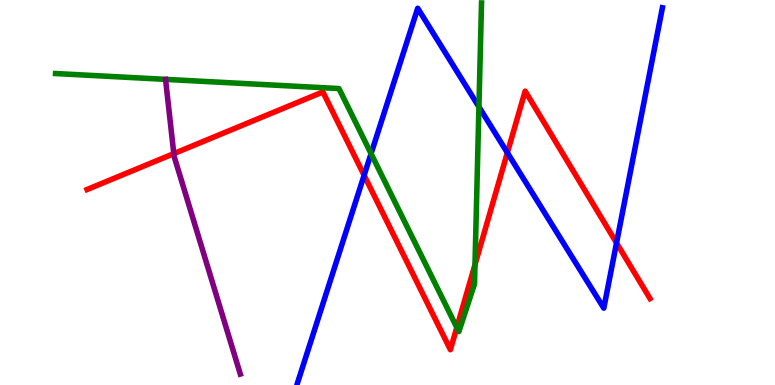[{'lines': ['blue', 'red'], 'intersections': [{'x': 4.7, 'y': 5.45}, {'x': 6.55, 'y': 6.03}, {'x': 7.96, 'y': 3.69}]}, {'lines': ['green', 'red'], 'intersections': [{'x': 5.89, 'y': 1.49}, {'x': 6.13, 'y': 3.13}]}, {'lines': ['purple', 'red'], 'intersections': [{'x': 2.24, 'y': 6.01}]}, {'lines': ['blue', 'green'], 'intersections': [{'x': 4.79, 'y': 6.01}, {'x': 6.18, 'y': 7.22}]}, {'lines': ['blue', 'purple'], 'intersections': []}, {'lines': ['green', 'purple'], 'intersections': []}]